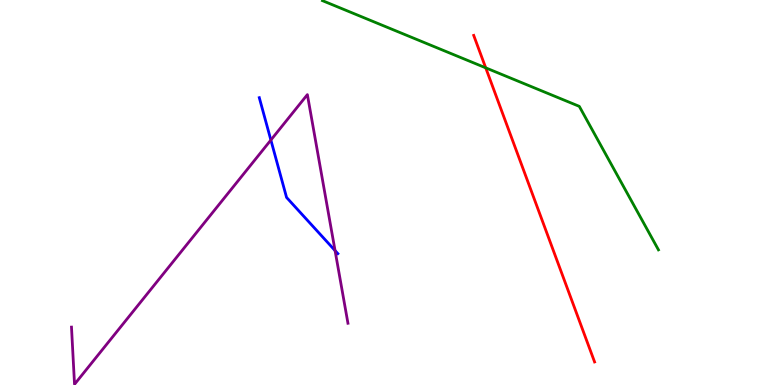[{'lines': ['blue', 'red'], 'intersections': []}, {'lines': ['green', 'red'], 'intersections': [{'x': 6.27, 'y': 8.24}]}, {'lines': ['purple', 'red'], 'intersections': []}, {'lines': ['blue', 'green'], 'intersections': []}, {'lines': ['blue', 'purple'], 'intersections': [{'x': 3.5, 'y': 6.36}, {'x': 4.32, 'y': 3.49}]}, {'lines': ['green', 'purple'], 'intersections': []}]